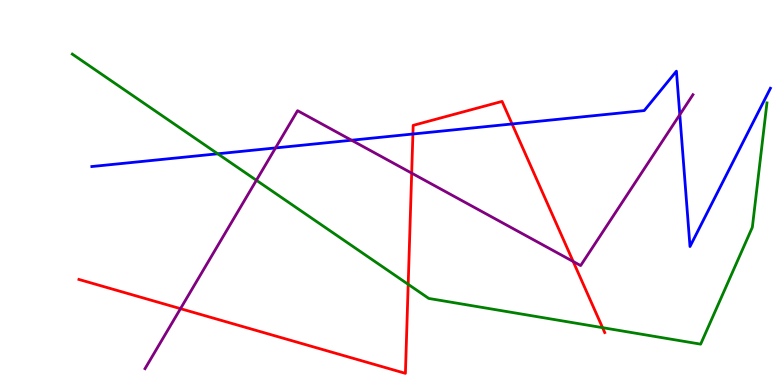[{'lines': ['blue', 'red'], 'intersections': [{'x': 5.33, 'y': 6.52}, {'x': 6.61, 'y': 6.78}]}, {'lines': ['green', 'red'], 'intersections': [{'x': 5.27, 'y': 2.61}, {'x': 7.77, 'y': 1.49}]}, {'lines': ['purple', 'red'], 'intersections': [{'x': 2.33, 'y': 1.98}, {'x': 5.31, 'y': 5.5}, {'x': 7.4, 'y': 3.21}]}, {'lines': ['blue', 'green'], 'intersections': [{'x': 2.81, 'y': 6.01}]}, {'lines': ['blue', 'purple'], 'intersections': [{'x': 3.56, 'y': 6.16}, {'x': 4.54, 'y': 6.36}, {'x': 8.77, 'y': 7.02}]}, {'lines': ['green', 'purple'], 'intersections': [{'x': 3.31, 'y': 5.32}]}]